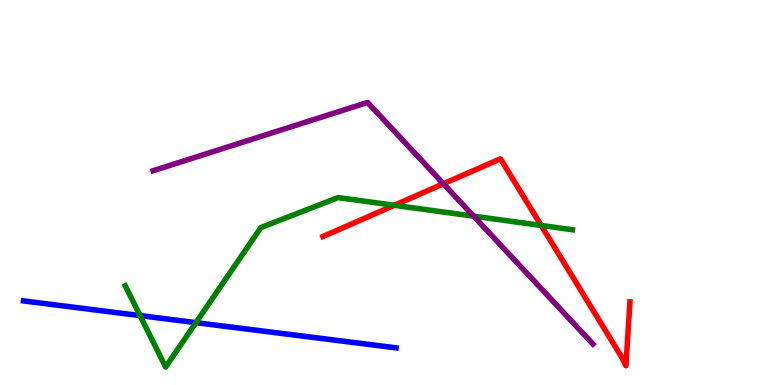[{'lines': ['blue', 'red'], 'intersections': []}, {'lines': ['green', 'red'], 'intersections': [{'x': 5.09, 'y': 4.67}, {'x': 6.98, 'y': 4.14}]}, {'lines': ['purple', 'red'], 'intersections': [{'x': 5.72, 'y': 5.23}]}, {'lines': ['blue', 'green'], 'intersections': [{'x': 1.81, 'y': 1.8}, {'x': 2.53, 'y': 1.62}]}, {'lines': ['blue', 'purple'], 'intersections': []}, {'lines': ['green', 'purple'], 'intersections': [{'x': 6.11, 'y': 4.39}]}]